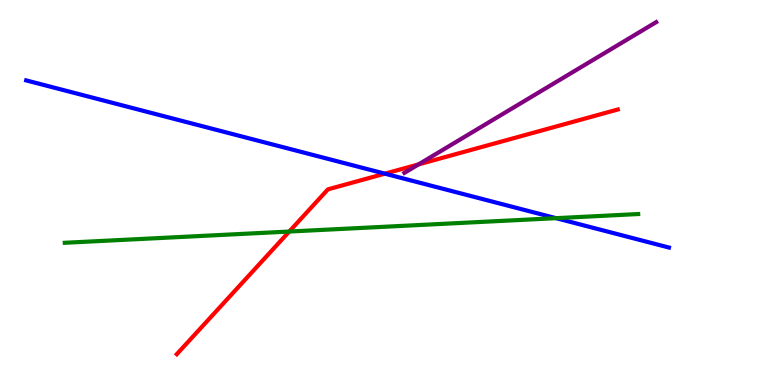[{'lines': ['blue', 'red'], 'intersections': [{'x': 4.97, 'y': 5.49}]}, {'lines': ['green', 'red'], 'intersections': [{'x': 3.73, 'y': 3.99}]}, {'lines': ['purple', 'red'], 'intersections': [{'x': 5.4, 'y': 5.73}]}, {'lines': ['blue', 'green'], 'intersections': [{'x': 7.17, 'y': 4.33}]}, {'lines': ['blue', 'purple'], 'intersections': []}, {'lines': ['green', 'purple'], 'intersections': []}]